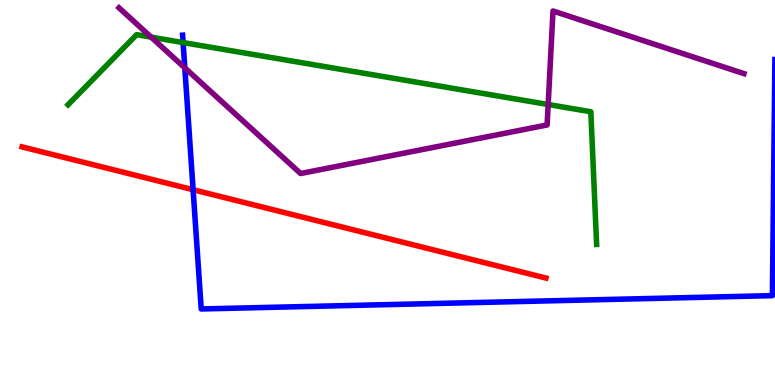[{'lines': ['blue', 'red'], 'intersections': [{'x': 2.49, 'y': 5.07}]}, {'lines': ['green', 'red'], 'intersections': []}, {'lines': ['purple', 'red'], 'intersections': []}, {'lines': ['blue', 'green'], 'intersections': [{'x': 2.36, 'y': 8.89}]}, {'lines': ['blue', 'purple'], 'intersections': [{'x': 2.38, 'y': 8.24}]}, {'lines': ['green', 'purple'], 'intersections': [{'x': 1.95, 'y': 9.04}, {'x': 7.07, 'y': 7.29}]}]